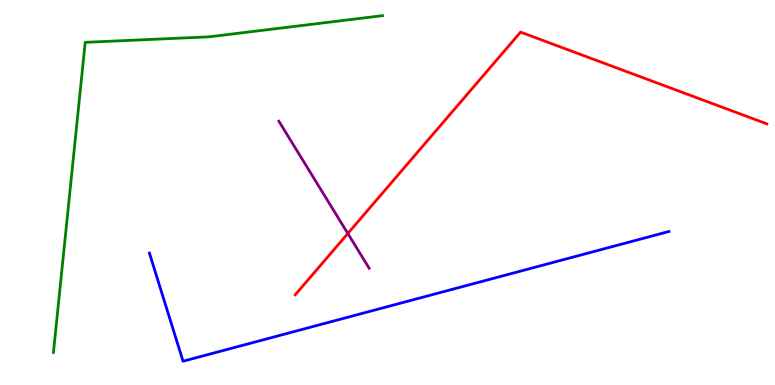[{'lines': ['blue', 'red'], 'intersections': []}, {'lines': ['green', 'red'], 'intersections': []}, {'lines': ['purple', 'red'], 'intersections': [{'x': 4.49, 'y': 3.94}]}, {'lines': ['blue', 'green'], 'intersections': []}, {'lines': ['blue', 'purple'], 'intersections': []}, {'lines': ['green', 'purple'], 'intersections': []}]